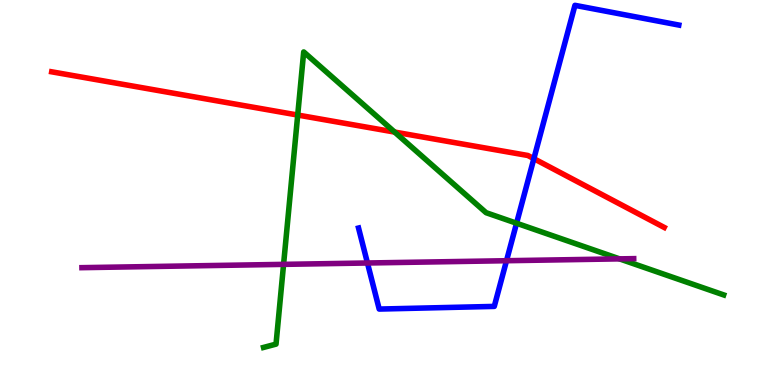[{'lines': ['blue', 'red'], 'intersections': [{'x': 6.89, 'y': 5.88}]}, {'lines': ['green', 'red'], 'intersections': [{'x': 3.84, 'y': 7.01}, {'x': 5.09, 'y': 6.57}]}, {'lines': ['purple', 'red'], 'intersections': []}, {'lines': ['blue', 'green'], 'intersections': [{'x': 6.67, 'y': 4.2}]}, {'lines': ['blue', 'purple'], 'intersections': [{'x': 4.74, 'y': 3.17}, {'x': 6.54, 'y': 3.23}]}, {'lines': ['green', 'purple'], 'intersections': [{'x': 3.66, 'y': 3.13}, {'x': 7.99, 'y': 3.28}]}]